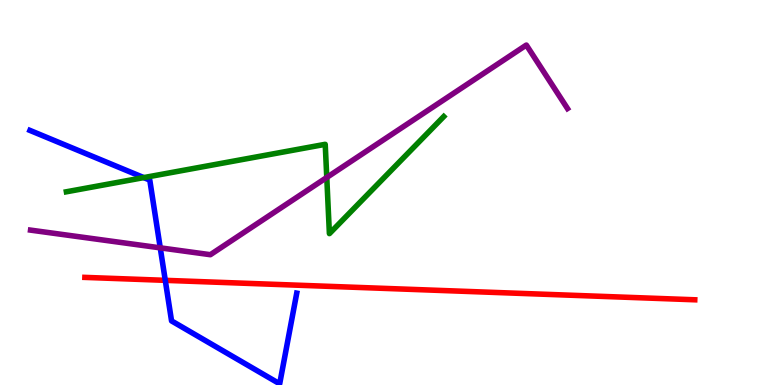[{'lines': ['blue', 'red'], 'intersections': [{'x': 2.13, 'y': 2.72}]}, {'lines': ['green', 'red'], 'intersections': []}, {'lines': ['purple', 'red'], 'intersections': []}, {'lines': ['blue', 'green'], 'intersections': [{'x': 1.85, 'y': 5.39}]}, {'lines': ['blue', 'purple'], 'intersections': [{'x': 2.07, 'y': 3.56}]}, {'lines': ['green', 'purple'], 'intersections': [{'x': 4.22, 'y': 5.39}]}]